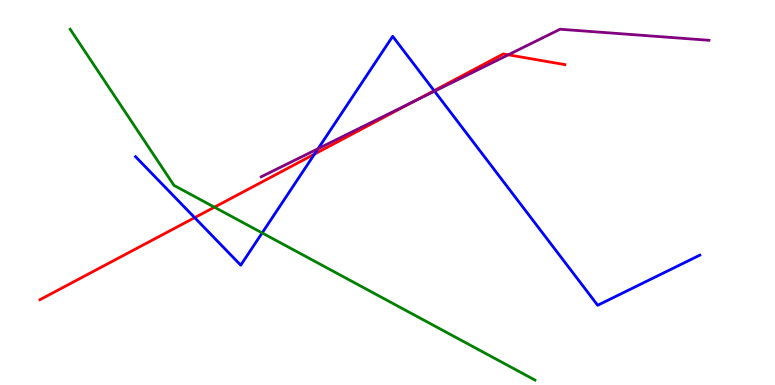[{'lines': ['blue', 'red'], 'intersections': [{'x': 2.51, 'y': 4.35}, {'x': 4.06, 'y': 6.0}, {'x': 5.6, 'y': 7.65}]}, {'lines': ['green', 'red'], 'intersections': [{'x': 2.77, 'y': 4.62}]}, {'lines': ['purple', 'red'], 'intersections': [{'x': 5.33, 'y': 7.36}, {'x': 6.56, 'y': 8.58}]}, {'lines': ['blue', 'green'], 'intersections': [{'x': 3.38, 'y': 3.95}]}, {'lines': ['blue', 'purple'], 'intersections': [{'x': 4.1, 'y': 6.14}, {'x': 5.61, 'y': 7.63}]}, {'lines': ['green', 'purple'], 'intersections': []}]